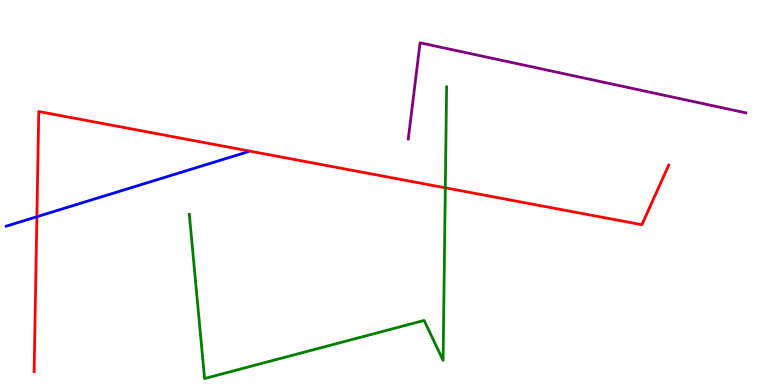[{'lines': ['blue', 'red'], 'intersections': [{'x': 0.476, 'y': 4.37}]}, {'lines': ['green', 'red'], 'intersections': [{'x': 5.75, 'y': 5.12}]}, {'lines': ['purple', 'red'], 'intersections': []}, {'lines': ['blue', 'green'], 'intersections': []}, {'lines': ['blue', 'purple'], 'intersections': []}, {'lines': ['green', 'purple'], 'intersections': []}]